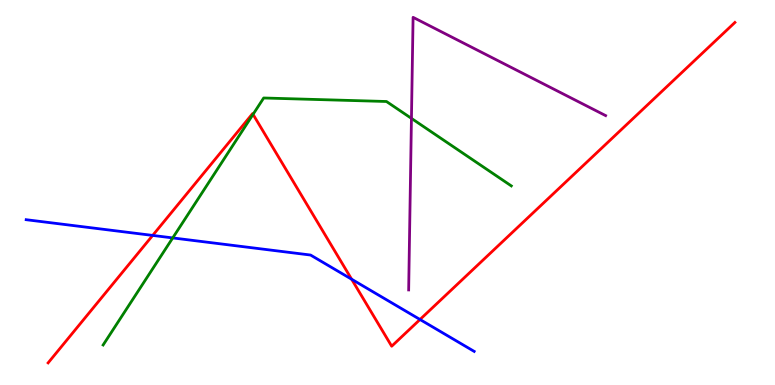[{'lines': ['blue', 'red'], 'intersections': [{'x': 1.97, 'y': 3.89}, {'x': 4.54, 'y': 2.75}, {'x': 5.42, 'y': 1.7}]}, {'lines': ['green', 'red'], 'intersections': [{'x': 3.27, 'y': 7.03}]}, {'lines': ['purple', 'red'], 'intersections': []}, {'lines': ['blue', 'green'], 'intersections': [{'x': 2.23, 'y': 3.82}]}, {'lines': ['blue', 'purple'], 'intersections': []}, {'lines': ['green', 'purple'], 'intersections': [{'x': 5.31, 'y': 6.92}]}]